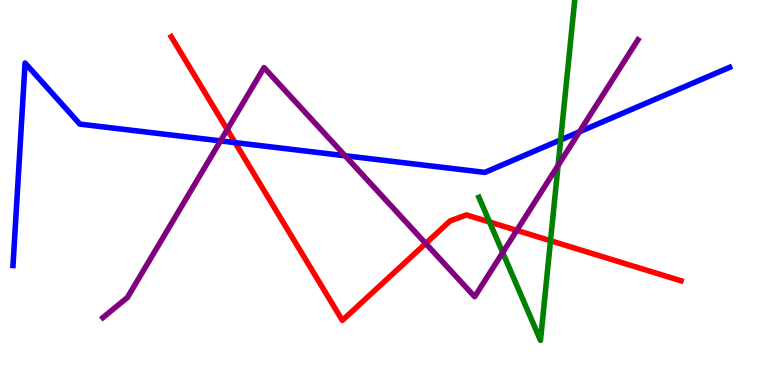[{'lines': ['blue', 'red'], 'intersections': [{'x': 3.03, 'y': 6.3}]}, {'lines': ['green', 'red'], 'intersections': [{'x': 6.32, 'y': 4.23}, {'x': 7.1, 'y': 3.75}]}, {'lines': ['purple', 'red'], 'intersections': [{'x': 2.93, 'y': 6.63}, {'x': 5.49, 'y': 3.68}, {'x': 6.67, 'y': 4.02}]}, {'lines': ['blue', 'green'], 'intersections': [{'x': 7.23, 'y': 6.37}]}, {'lines': ['blue', 'purple'], 'intersections': [{'x': 2.85, 'y': 6.34}, {'x': 4.45, 'y': 5.96}, {'x': 7.48, 'y': 6.58}]}, {'lines': ['green', 'purple'], 'intersections': [{'x': 6.49, 'y': 3.44}, {'x': 7.2, 'y': 5.7}]}]